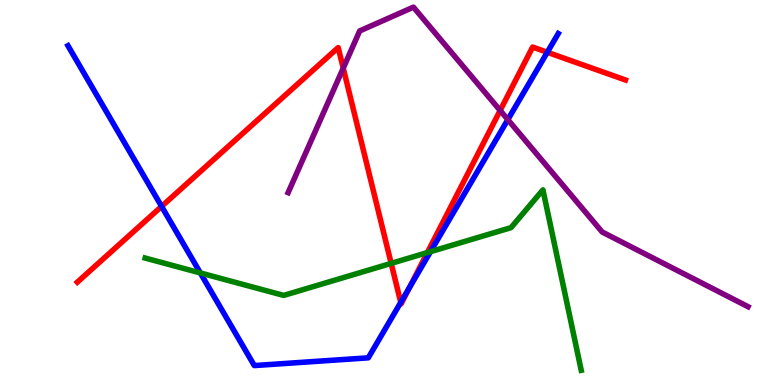[{'lines': ['blue', 'red'], 'intersections': [{'x': 2.08, 'y': 4.64}, {'x': 5.17, 'y': 2.15}, {'x': 5.28, 'y': 2.53}, {'x': 7.06, 'y': 8.64}]}, {'lines': ['green', 'red'], 'intersections': [{'x': 5.05, 'y': 3.16}, {'x': 5.51, 'y': 3.44}]}, {'lines': ['purple', 'red'], 'intersections': [{'x': 4.43, 'y': 8.23}, {'x': 6.45, 'y': 7.13}]}, {'lines': ['blue', 'green'], 'intersections': [{'x': 2.59, 'y': 2.91}, {'x': 5.55, 'y': 3.46}]}, {'lines': ['blue', 'purple'], 'intersections': [{'x': 6.55, 'y': 6.89}]}, {'lines': ['green', 'purple'], 'intersections': []}]